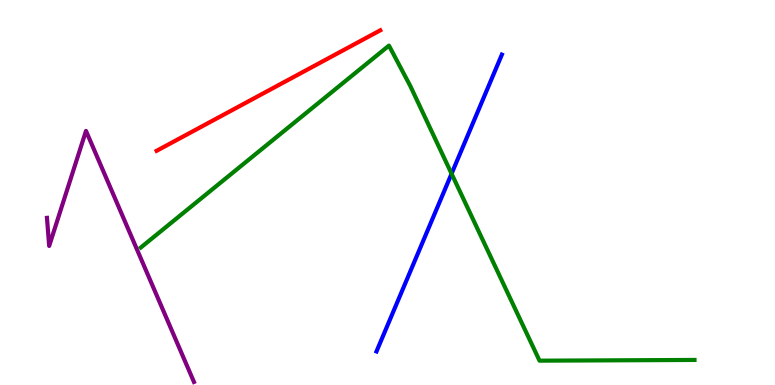[{'lines': ['blue', 'red'], 'intersections': []}, {'lines': ['green', 'red'], 'intersections': []}, {'lines': ['purple', 'red'], 'intersections': []}, {'lines': ['blue', 'green'], 'intersections': [{'x': 5.83, 'y': 5.49}]}, {'lines': ['blue', 'purple'], 'intersections': []}, {'lines': ['green', 'purple'], 'intersections': []}]